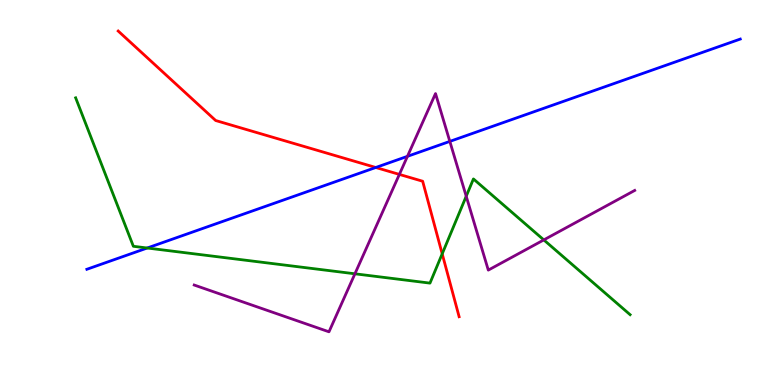[{'lines': ['blue', 'red'], 'intersections': [{'x': 4.85, 'y': 5.65}]}, {'lines': ['green', 'red'], 'intersections': [{'x': 5.71, 'y': 3.41}]}, {'lines': ['purple', 'red'], 'intersections': [{'x': 5.15, 'y': 5.47}]}, {'lines': ['blue', 'green'], 'intersections': [{'x': 1.9, 'y': 3.56}]}, {'lines': ['blue', 'purple'], 'intersections': [{'x': 5.26, 'y': 5.94}, {'x': 5.8, 'y': 6.33}]}, {'lines': ['green', 'purple'], 'intersections': [{'x': 4.58, 'y': 2.89}, {'x': 6.02, 'y': 4.9}, {'x': 7.02, 'y': 3.77}]}]